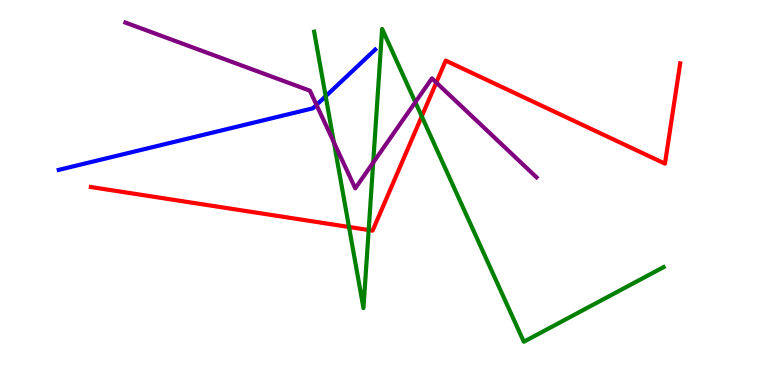[{'lines': ['blue', 'red'], 'intersections': []}, {'lines': ['green', 'red'], 'intersections': [{'x': 4.5, 'y': 4.1}, {'x': 4.76, 'y': 4.03}, {'x': 5.44, 'y': 6.98}]}, {'lines': ['purple', 'red'], 'intersections': [{'x': 5.63, 'y': 7.86}]}, {'lines': ['blue', 'green'], 'intersections': [{'x': 4.2, 'y': 7.5}]}, {'lines': ['blue', 'purple'], 'intersections': [{'x': 4.08, 'y': 7.28}]}, {'lines': ['green', 'purple'], 'intersections': [{'x': 4.31, 'y': 6.3}, {'x': 4.82, 'y': 5.78}, {'x': 5.36, 'y': 7.35}]}]